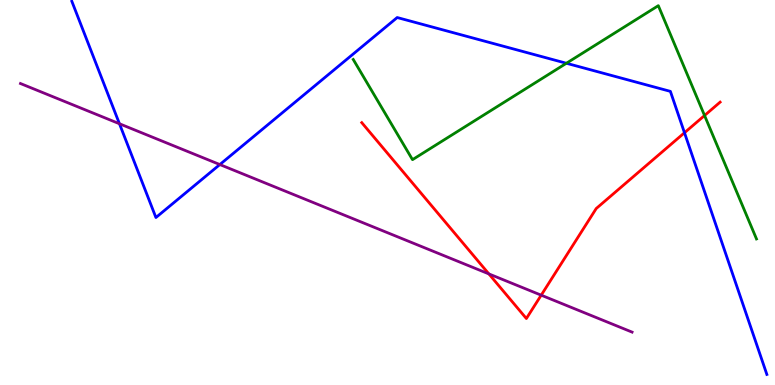[{'lines': ['blue', 'red'], 'intersections': [{'x': 8.83, 'y': 6.55}]}, {'lines': ['green', 'red'], 'intersections': [{'x': 9.09, 'y': 7.0}]}, {'lines': ['purple', 'red'], 'intersections': [{'x': 6.31, 'y': 2.89}, {'x': 6.98, 'y': 2.33}]}, {'lines': ['blue', 'green'], 'intersections': [{'x': 7.31, 'y': 8.36}]}, {'lines': ['blue', 'purple'], 'intersections': [{'x': 1.54, 'y': 6.79}, {'x': 2.84, 'y': 5.73}]}, {'lines': ['green', 'purple'], 'intersections': []}]